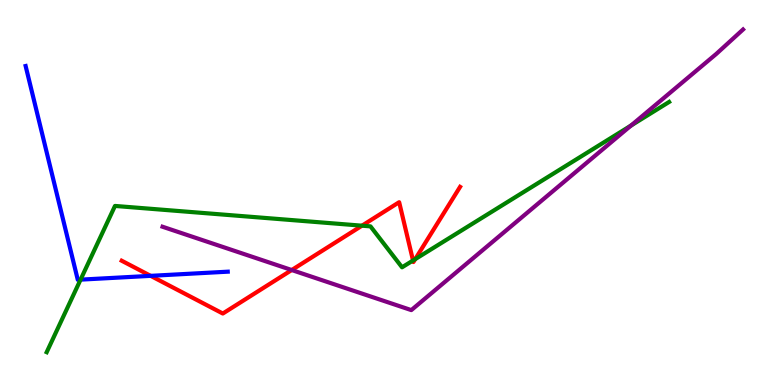[{'lines': ['blue', 'red'], 'intersections': [{'x': 1.94, 'y': 2.84}]}, {'lines': ['green', 'red'], 'intersections': [{'x': 4.67, 'y': 4.14}, {'x': 5.33, 'y': 3.23}, {'x': 5.36, 'y': 3.27}]}, {'lines': ['purple', 'red'], 'intersections': [{'x': 3.76, 'y': 2.99}]}, {'lines': ['blue', 'green'], 'intersections': [{'x': 1.04, 'y': 2.74}]}, {'lines': ['blue', 'purple'], 'intersections': []}, {'lines': ['green', 'purple'], 'intersections': [{'x': 8.14, 'y': 6.74}]}]